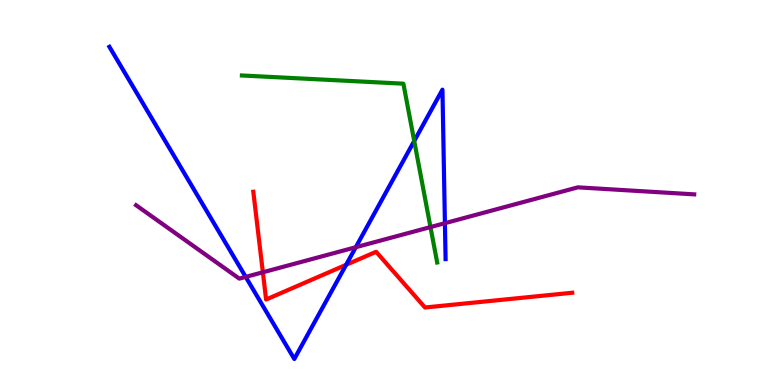[{'lines': ['blue', 'red'], 'intersections': [{'x': 4.47, 'y': 3.12}]}, {'lines': ['green', 'red'], 'intersections': []}, {'lines': ['purple', 'red'], 'intersections': [{'x': 3.39, 'y': 2.93}]}, {'lines': ['blue', 'green'], 'intersections': [{'x': 5.34, 'y': 6.34}]}, {'lines': ['blue', 'purple'], 'intersections': [{'x': 3.17, 'y': 2.81}, {'x': 4.59, 'y': 3.58}, {'x': 5.74, 'y': 4.2}]}, {'lines': ['green', 'purple'], 'intersections': [{'x': 5.55, 'y': 4.1}]}]